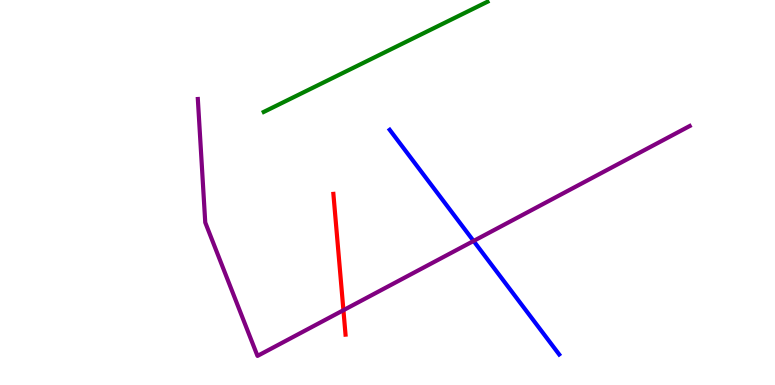[{'lines': ['blue', 'red'], 'intersections': []}, {'lines': ['green', 'red'], 'intersections': []}, {'lines': ['purple', 'red'], 'intersections': [{'x': 4.43, 'y': 1.94}]}, {'lines': ['blue', 'green'], 'intersections': []}, {'lines': ['blue', 'purple'], 'intersections': [{'x': 6.11, 'y': 3.74}]}, {'lines': ['green', 'purple'], 'intersections': []}]